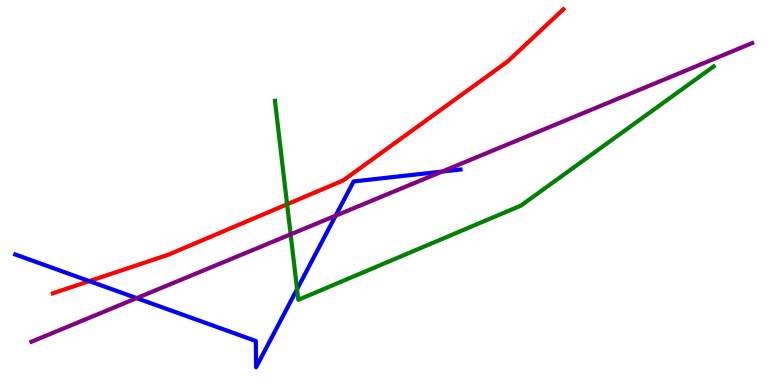[{'lines': ['blue', 'red'], 'intersections': [{'x': 1.15, 'y': 2.7}]}, {'lines': ['green', 'red'], 'intersections': [{'x': 3.7, 'y': 4.69}]}, {'lines': ['purple', 'red'], 'intersections': []}, {'lines': ['blue', 'green'], 'intersections': [{'x': 3.83, 'y': 2.49}]}, {'lines': ['blue', 'purple'], 'intersections': [{'x': 1.76, 'y': 2.26}, {'x': 4.33, 'y': 4.4}, {'x': 5.7, 'y': 5.54}]}, {'lines': ['green', 'purple'], 'intersections': [{'x': 3.75, 'y': 3.91}]}]